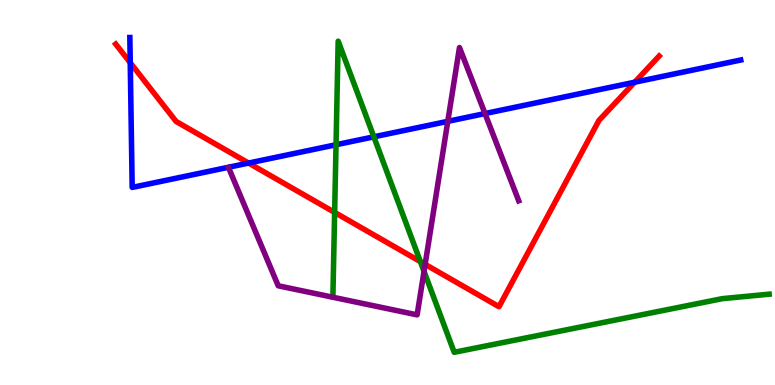[{'lines': ['blue', 'red'], 'intersections': [{'x': 1.68, 'y': 8.37}, {'x': 3.21, 'y': 5.76}, {'x': 8.19, 'y': 7.86}]}, {'lines': ['green', 'red'], 'intersections': [{'x': 4.32, 'y': 4.48}, {'x': 5.42, 'y': 3.2}]}, {'lines': ['purple', 'red'], 'intersections': [{'x': 5.49, 'y': 3.13}]}, {'lines': ['blue', 'green'], 'intersections': [{'x': 4.34, 'y': 6.24}, {'x': 4.82, 'y': 6.45}]}, {'lines': ['blue', 'purple'], 'intersections': [{'x': 5.78, 'y': 6.85}, {'x': 6.26, 'y': 7.05}]}, {'lines': ['green', 'purple'], 'intersections': [{'x': 5.47, 'y': 2.95}]}]